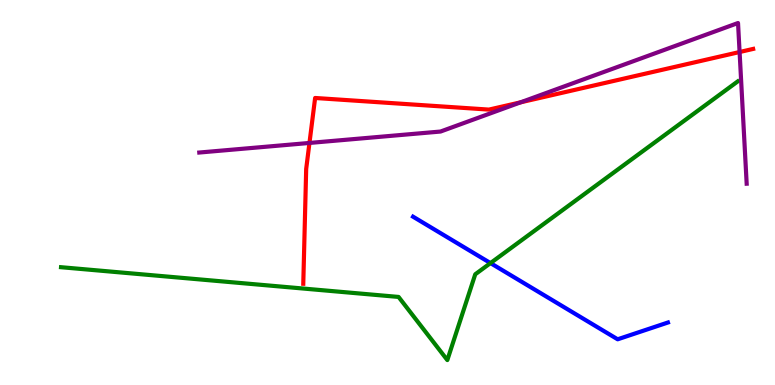[{'lines': ['blue', 'red'], 'intersections': []}, {'lines': ['green', 'red'], 'intersections': []}, {'lines': ['purple', 'red'], 'intersections': [{'x': 3.99, 'y': 6.29}, {'x': 6.72, 'y': 7.34}, {'x': 9.54, 'y': 8.65}]}, {'lines': ['blue', 'green'], 'intersections': [{'x': 6.33, 'y': 3.17}]}, {'lines': ['blue', 'purple'], 'intersections': []}, {'lines': ['green', 'purple'], 'intersections': []}]